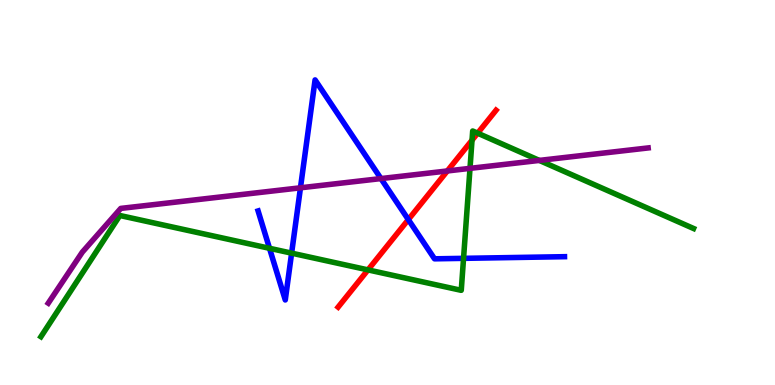[{'lines': ['blue', 'red'], 'intersections': [{'x': 5.27, 'y': 4.3}]}, {'lines': ['green', 'red'], 'intersections': [{'x': 4.75, 'y': 2.99}, {'x': 6.09, 'y': 6.36}, {'x': 6.16, 'y': 6.54}]}, {'lines': ['purple', 'red'], 'intersections': [{'x': 5.77, 'y': 5.56}]}, {'lines': ['blue', 'green'], 'intersections': [{'x': 3.48, 'y': 3.55}, {'x': 3.76, 'y': 3.42}, {'x': 5.98, 'y': 3.29}]}, {'lines': ['blue', 'purple'], 'intersections': [{'x': 3.88, 'y': 5.12}, {'x': 4.92, 'y': 5.36}]}, {'lines': ['green', 'purple'], 'intersections': [{'x': 6.06, 'y': 5.63}, {'x': 6.96, 'y': 5.83}]}]